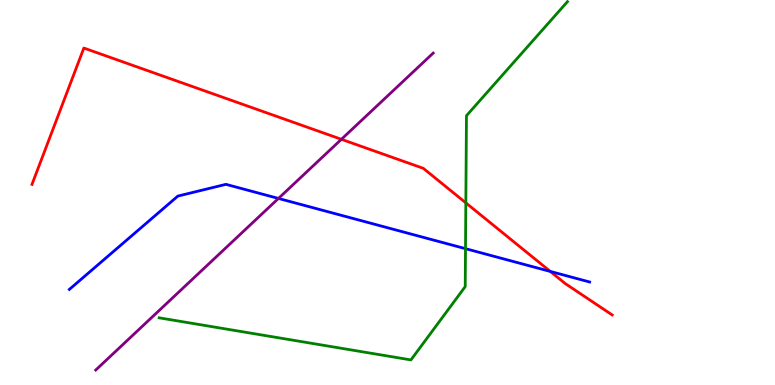[{'lines': ['blue', 'red'], 'intersections': [{'x': 7.1, 'y': 2.95}]}, {'lines': ['green', 'red'], 'intersections': [{'x': 6.01, 'y': 4.73}]}, {'lines': ['purple', 'red'], 'intersections': [{'x': 4.41, 'y': 6.38}]}, {'lines': ['blue', 'green'], 'intersections': [{'x': 6.01, 'y': 3.54}]}, {'lines': ['blue', 'purple'], 'intersections': [{'x': 3.59, 'y': 4.85}]}, {'lines': ['green', 'purple'], 'intersections': []}]